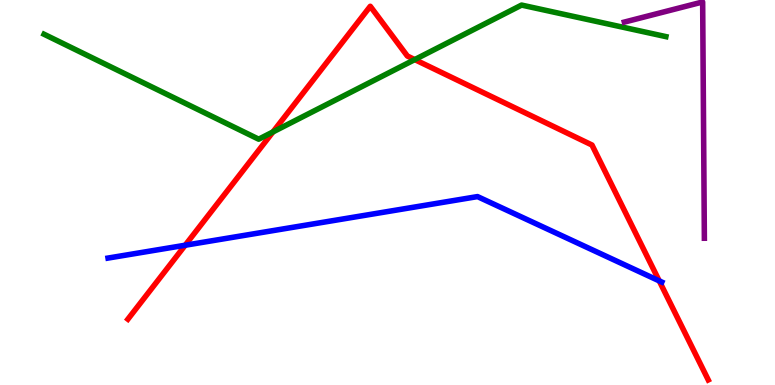[{'lines': ['blue', 'red'], 'intersections': [{'x': 2.39, 'y': 3.63}, {'x': 8.51, 'y': 2.7}]}, {'lines': ['green', 'red'], 'intersections': [{'x': 3.52, 'y': 6.57}, {'x': 5.35, 'y': 8.45}]}, {'lines': ['purple', 'red'], 'intersections': []}, {'lines': ['blue', 'green'], 'intersections': []}, {'lines': ['blue', 'purple'], 'intersections': []}, {'lines': ['green', 'purple'], 'intersections': []}]